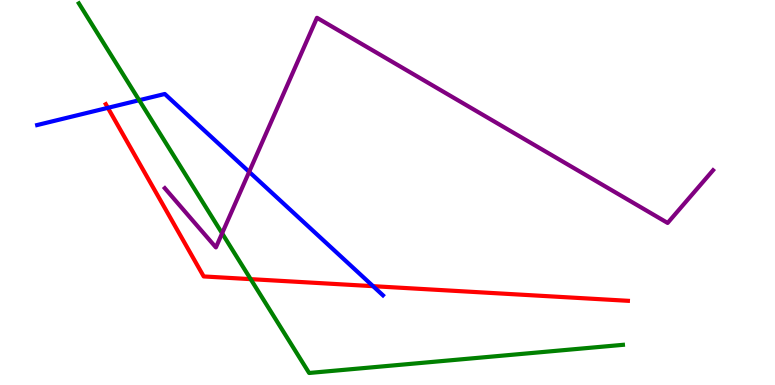[{'lines': ['blue', 'red'], 'intersections': [{'x': 1.39, 'y': 7.2}, {'x': 4.81, 'y': 2.57}]}, {'lines': ['green', 'red'], 'intersections': [{'x': 3.23, 'y': 2.75}]}, {'lines': ['purple', 'red'], 'intersections': []}, {'lines': ['blue', 'green'], 'intersections': [{'x': 1.8, 'y': 7.4}]}, {'lines': ['blue', 'purple'], 'intersections': [{'x': 3.22, 'y': 5.54}]}, {'lines': ['green', 'purple'], 'intersections': [{'x': 2.87, 'y': 3.94}]}]